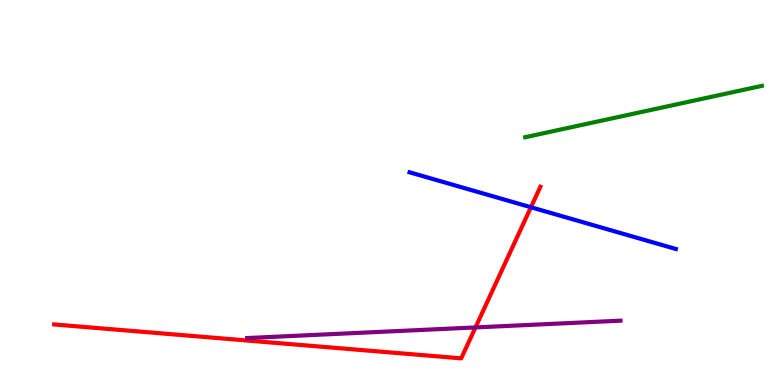[{'lines': ['blue', 'red'], 'intersections': [{'x': 6.85, 'y': 4.62}]}, {'lines': ['green', 'red'], 'intersections': []}, {'lines': ['purple', 'red'], 'intersections': [{'x': 6.14, 'y': 1.5}]}, {'lines': ['blue', 'green'], 'intersections': []}, {'lines': ['blue', 'purple'], 'intersections': []}, {'lines': ['green', 'purple'], 'intersections': []}]